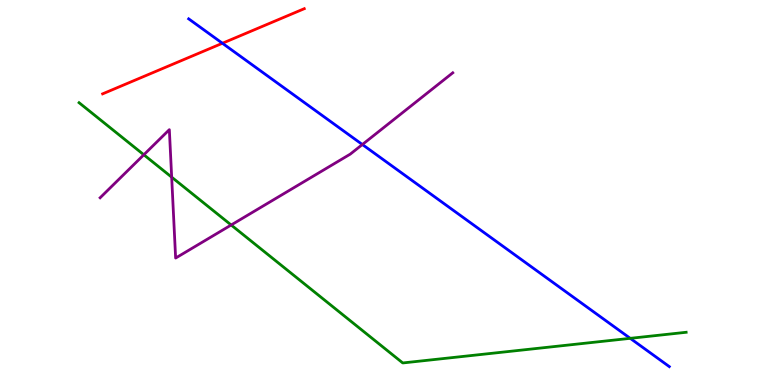[{'lines': ['blue', 'red'], 'intersections': [{'x': 2.87, 'y': 8.88}]}, {'lines': ['green', 'red'], 'intersections': []}, {'lines': ['purple', 'red'], 'intersections': []}, {'lines': ['blue', 'green'], 'intersections': [{'x': 8.13, 'y': 1.21}]}, {'lines': ['blue', 'purple'], 'intersections': [{'x': 4.68, 'y': 6.25}]}, {'lines': ['green', 'purple'], 'intersections': [{'x': 1.86, 'y': 5.98}, {'x': 2.22, 'y': 5.4}, {'x': 2.98, 'y': 4.16}]}]